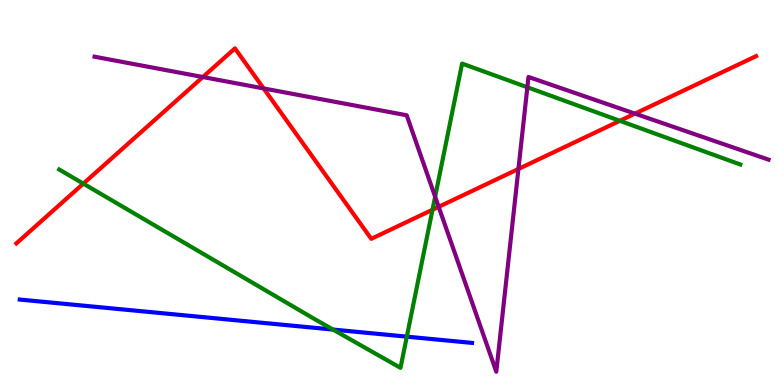[{'lines': ['blue', 'red'], 'intersections': []}, {'lines': ['green', 'red'], 'intersections': [{'x': 1.08, 'y': 5.23}, {'x': 5.58, 'y': 4.55}, {'x': 8.0, 'y': 6.86}]}, {'lines': ['purple', 'red'], 'intersections': [{'x': 2.62, 'y': 8.0}, {'x': 3.4, 'y': 7.7}, {'x': 5.66, 'y': 4.63}, {'x': 6.69, 'y': 5.61}, {'x': 8.19, 'y': 7.05}]}, {'lines': ['blue', 'green'], 'intersections': [{'x': 4.3, 'y': 1.44}, {'x': 5.25, 'y': 1.26}]}, {'lines': ['blue', 'purple'], 'intersections': []}, {'lines': ['green', 'purple'], 'intersections': [{'x': 5.61, 'y': 4.89}, {'x': 6.8, 'y': 7.73}]}]